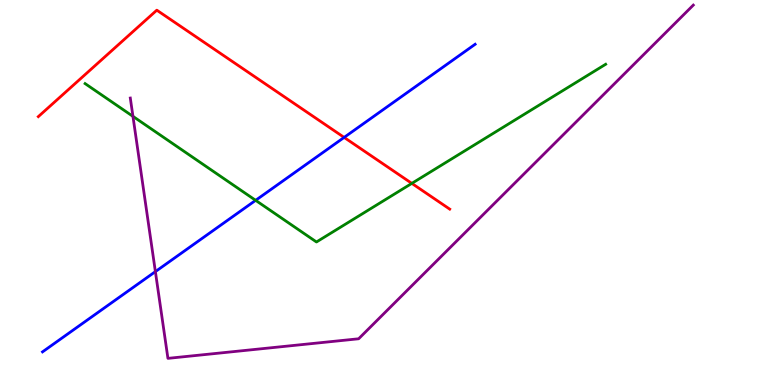[{'lines': ['blue', 'red'], 'intersections': [{'x': 4.44, 'y': 6.43}]}, {'lines': ['green', 'red'], 'intersections': [{'x': 5.31, 'y': 5.24}]}, {'lines': ['purple', 'red'], 'intersections': []}, {'lines': ['blue', 'green'], 'intersections': [{'x': 3.3, 'y': 4.8}]}, {'lines': ['blue', 'purple'], 'intersections': [{'x': 2.0, 'y': 2.95}]}, {'lines': ['green', 'purple'], 'intersections': [{'x': 1.72, 'y': 6.98}]}]